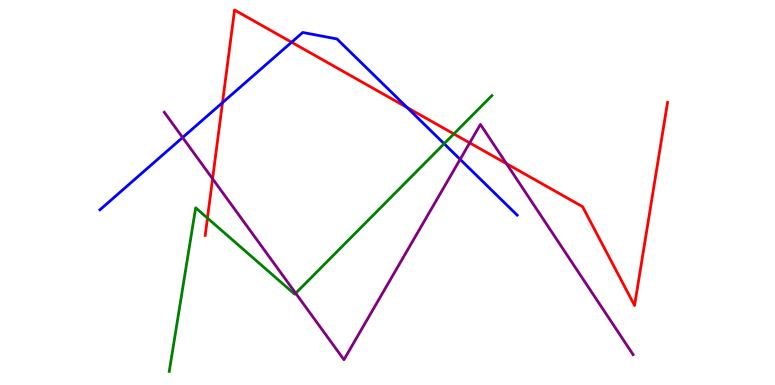[{'lines': ['blue', 'red'], 'intersections': [{'x': 2.87, 'y': 7.33}, {'x': 3.76, 'y': 8.9}, {'x': 5.25, 'y': 7.21}]}, {'lines': ['green', 'red'], 'intersections': [{'x': 2.68, 'y': 4.34}, {'x': 5.86, 'y': 6.52}]}, {'lines': ['purple', 'red'], 'intersections': [{'x': 2.74, 'y': 5.36}, {'x': 6.06, 'y': 6.29}, {'x': 6.53, 'y': 5.75}]}, {'lines': ['blue', 'green'], 'intersections': [{'x': 5.73, 'y': 6.27}]}, {'lines': ['blue', 'purple'], 'intersections': [{'x': 2.36, 'y': 6.43}, {'x': 5.94, 'y': 5.86}]}, {'lines': ['green', 'purple'], 'intersections': [{'x': 3.82, 'y': 2.38}]}]